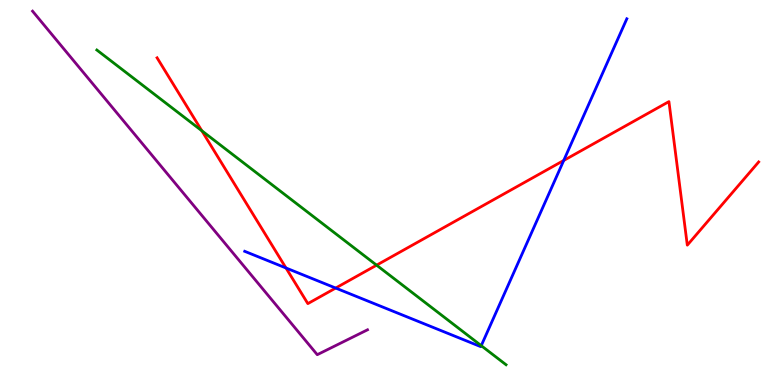[{'lines': ['blue', 'red'], 'intersections': [{'x': 3.69, 'y': 3.04}, {'x': 4.33, 'y': 2.52}, {'x': 7.27, 'y': 5.83}]}, {'lines': ['green', 'red'], 'intersections': [{'x': 2.6, 'y': 6.6}, {'x': 4.86, 'y': 3.11}]}, {'lines': ['purple', 'red'], 'intersections': []}, {'lines': ['blue', 'green'], 'intersections': [{'x': 6.21, 'y': 1.02}]}, {'lines': ['blue', 'purple'], 'intersections': []}, {'lines': ['green', 'purple'], 'intersections': []}]